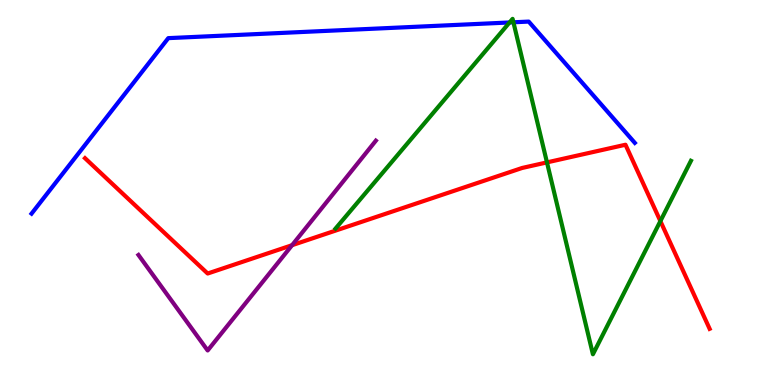[{'lines': ['blue', 'red'], 'intersections': []}, {'lines': ['green', 'red'], 'intersections': [{'x': 7.06, 'y': 5.78}, {'x': 8.52, 'y': 4.26}]}, {'lines': ['purple', 'red'], 'intersections': [{'x': 3.77, 'y': 3.63}]}, {'lines': ['blue', 'green'], 'intersections': [{'x': 6.57, 'y': 9.42}, {'x': 6.62, 'y': 9.42}]}, {'lines': ['blue', 'purple'], 'intersections': []}, {'lines': ['green', 'purple'], 'intersections': []}]